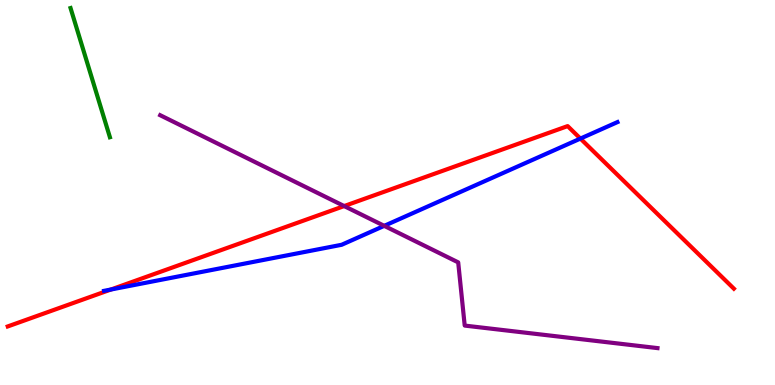[{'lines': ['blue', 'red'], 'intersections': [{'x': 1.43, 'y': 2.48}, {'x': 7.49, 'y': 6.4}]}, {'lines': ['green', 'red'], 'intersections': []}, {'lines': ['purple', 'red'], 'intersections': [{'x': 4.44, 'y': 4.65}]}, {'lines': ['blue', 'green'], 'intersections': []}, {'lines': ['blue', 'purple'], 'intersections': [{'x': 4.96, 'y': 4.13}]}, {'lines': ['green', 'purple'], 'intersections': []}]